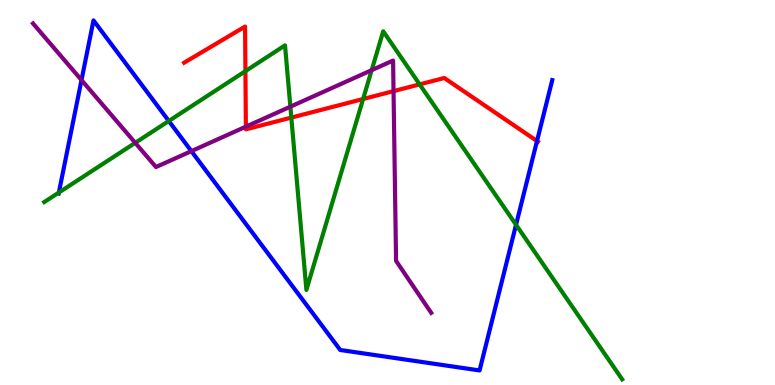[{'lines': ['blue', 'red'], 'intersections': [{'x': 6.93, 'y': 6.34}]}, {'lines': ['green', 'red'], 'intersections': [{'x': 3.17, 'y': 8.15}, {'x': 3.76, 'y': 6.95}, {'x': 4.69, 'y': 7.43}, {'x': 5.41, 'y': 7.81}]}, {'lines': ['purple', 'red'], 'intersections': [{'x': 3.17, 'y': 6.71}, {'x': 5.08, 'y': 7.63}]}, {'lines': ['blue', 'green'], 'intersections': [{'x': 0.76, 'y': 5.0}, {'x': 2.18, 'y': 6.86}, {'x': 6.66, 'y': 4.16}]}, {'lines': ['blue', 'purple'], 'intersections': [{'x': 1.05, 'y': 7.92}, {'x': 2.47, 'y': 6.07}]}, {'lines': ['green', 'purple'], 'intersections': [{'x': 1.75, 'y': 6.29}, {'x': 3.75, 'y': 7.23}, {'x': 4.8, 'y': 8.18}]}]